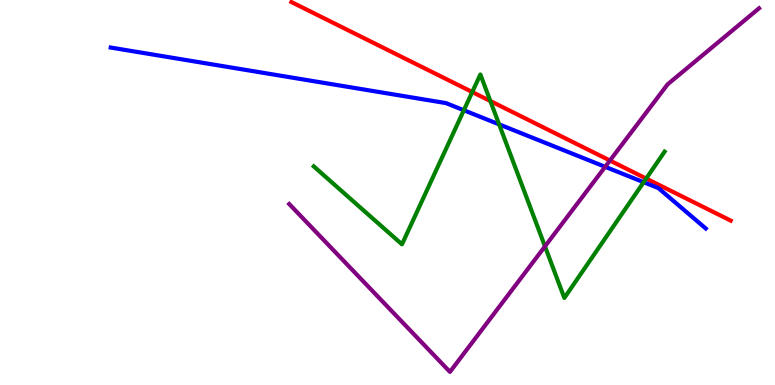[{'lines': ['blue', 'red'], 'intersections': []}, {'lines': ['green', 'red'], 'intersections': [{'x': 6.09, 'y': 7.61}, {'x': 6.33, 'y': 7.38}, {'x': 8.34, 'y': 5.36}]}, {'lines': ['purple', 'red'], 'intersections': [{'x': 7.87, 'y': 5.83}]}, {'lines': ['blue', 'green'], 'intersections': [{'x': 5.99, 'y': 7.14}, {'x': 6.44, 'y': 6.77}, {'x': 8.31, 'y': 5.27}]}, {'lines': ['blue', 'purple'], 'intersections': [{'x': 7.81, 'y': 5.67}]}, {'lines': ['green', 'purple'], 'intersections': [{'x': 7.03, 'y': 3.6}]}]